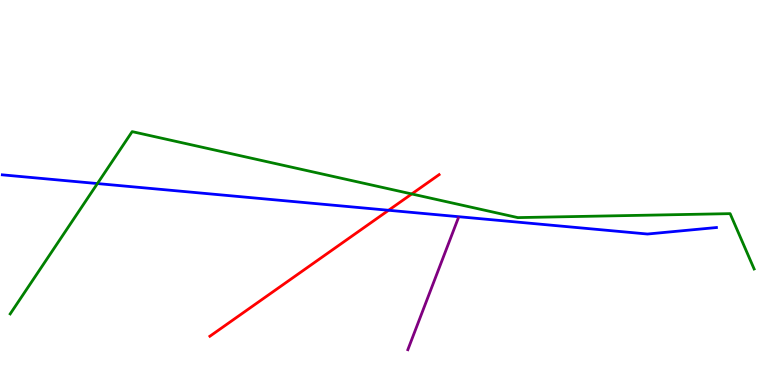[{'lines': ['blue', 'red'], 'intersections': [{'x': 5.01, 'y': 4.54}]}, {'lines': ['green', 'red'], 'intersections': [{'x': 5.31, 'y': 4.96}]}, {'lines': ['purple', 'red'], 'intersections': []}, {'lines': ['blue', 'green'], 'intersections': [{'x': 1.26, 'y': 5.23}]}, {'lines': ['blue', 'purple'], 'intersections': []}, {'lines': ['green', 'purple'], 'intersections': []}]